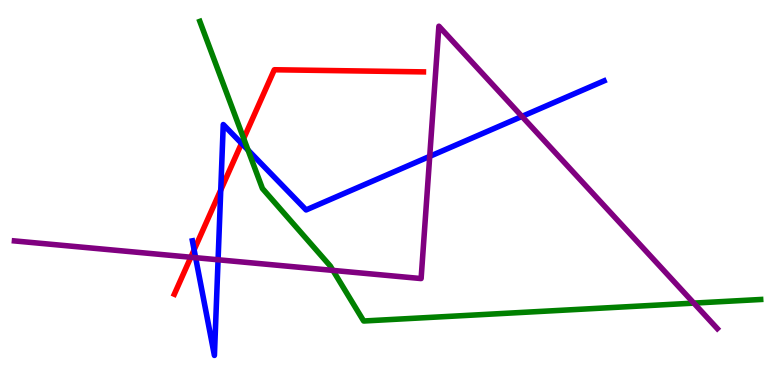[{'lines': ['blue', 'red'], 'intersections': [{'x': 2.5, 'y': 3.51}, {'x': 2.85, 'y': 5.06}, {'x': 3.12, 'y': 6.28}]}, {'lines': ['green', 'red'], 'intersections': [{'x': 3.14, 'y': 6.4}]}, {'lines': ['purple', 'red'], 'intersections': [{'x': 2.46, 'y': 3.32}]}, {'lines': ['blue', 'green'], 'intersections': [{'x': 3.2, 'y': 6.1}]}, {'lines': ['blue', 'purple'], 'intersections': [{'x': 2.52, 'y': 3.31}, {'x': 2.81, 'y': 3.25}, {'x': 5.54, 'y': 5.94}, {'x': 6.73, 'y': 6.98}]}, {'lines': ['green', 'purple'], 'intersections': [{'x': 4.3, 'y': 2.98}, {'x': 8.95, 'y': 2.13}]}]